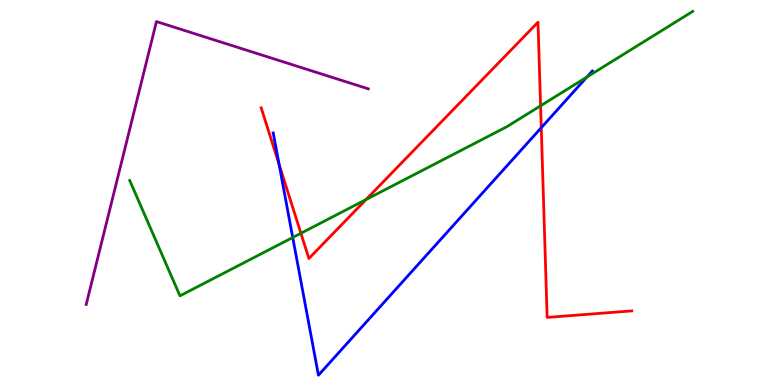[{'lines': ['blue', 'red'], 'intersections': [{'x': 3.6, 'y': 5.73}, {'x': 6.98, 'y': 6.68}]}, {'lines': ['green', 'red'], 'intersections': [{'x': 3.88, 'y': 3.94}, {'x': 4.72, 'y': 4.82}, {'x': 6.98, 'y': 7.25}]}, {'lines': ['purple', 'red'], 'intersections': []}, {'lines': ['blue', 'green'], 'intersections': [{'x': 3.78, 'y': 3.83}, {'x': 7.57, 'y': 8.0}]}, {'lines': ['blue', 'purple'], 'intersections': []}, {'lines': ['green', 'purple'], 'intersections': []}]